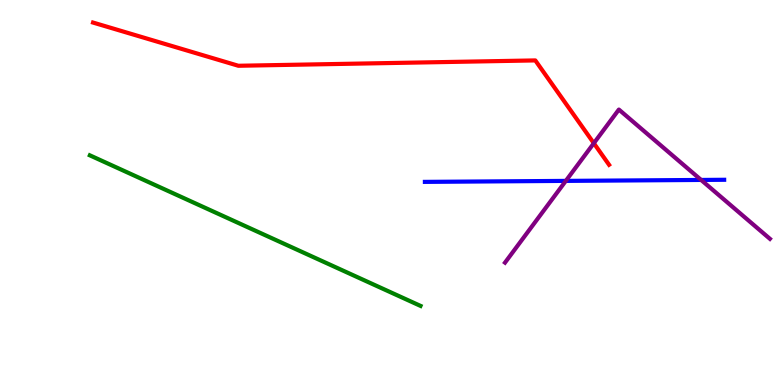[{'lines': ['blue', 'red'], 'intersections': []}, {'lines': ['green', 'red'], 'intersections': []}, {'lines': ['purple', 'red'], 'intersections': [{'x': 7.66, 'y': 6.28}]}, {'lines': ['blue', 'green'], 'intersections': []}, {'lines': ['blue', 'purple'], 'intersections': [{'x': 7.3, 'y': 5.3}, {'x': 9.05, 'y': 5.33}]}, {'lines': ['green', 'purple'], 'intersections': []}]